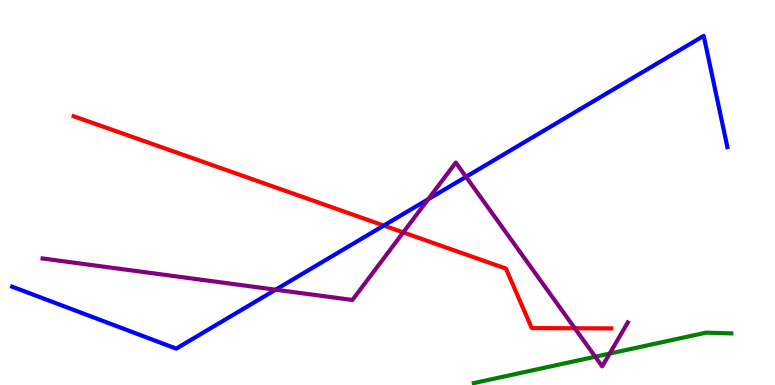[{'lines': ['blue', 'red'], 'intersections': [{'x': 4.95, 'y': 4.14}]}, {'lines': ['green', 'red'], 'intersections': []}, {'lines': ['purple', 'red'], 'intersections': [{'x': 5.2, 'y': 3.96}, {'x': 7.42, 'y': 1.47}]}, {'lines': ['blue', 'green'], 'intersections': []}, {'lines': ['blue', 'purple'], 'intersections': [{'x': 3.56, 'y': 2.48}, {'x': 5.53, 'y': 4.83}, {'x': 6.01, 'y': 5.41}]}, {'lines': ['green', 'purple'], 'intersections': [{'x': 7.68, 'y': 0.735}, {'x': 7.87, 'y': 0.816}]}]